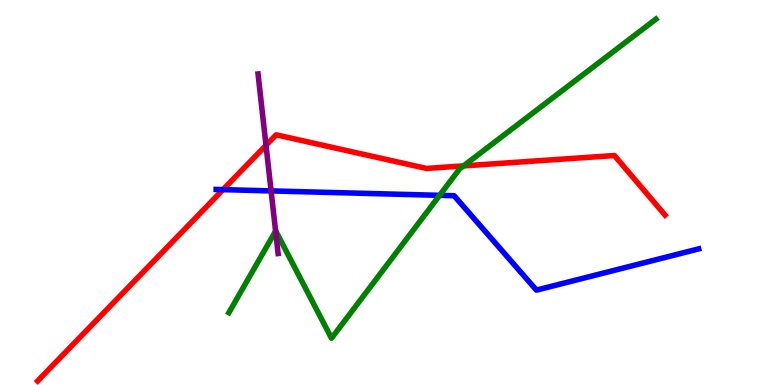[{'lines': ['blue', 'red'], 'intersections': [{'x': 2.88, 'y': 5.07}]}, {'lines': ['green', 'red'], 'intersections': [{'x': 5.98, 'y': 5.69}]}, {'lines': ['purple', 'red'], 'intersections': [{'x': 3.43, 'y': 6.23}]}, {'lines': ['blue', 'green'], 'intersections': [{'x': 5.67, 'y': 4.93}]}, {'lines': ['blue', 'purple'], 'intersections': [{'x': 3.5, 'y': 5.04}]}, {'lines': ['green', 'purple'], 'intersections': [{'x': 3.56, 'y': 4.0}]}]